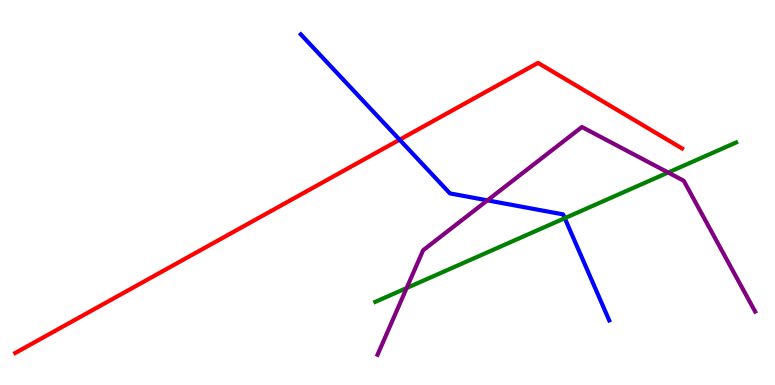[{'lines': ['blue', 'red'], 'intersections': [{'x': 5.16, 'y': 6.37}]}, {'lines': ['green', 'red'], 'intersections': []}, {'lines': ['purple', 'red'], 'intersections': []}, {'lines': ['blue', 'green'], 'intersections': [{'x': 7.29, 'y': 4.33}]}, {'lines': ['blue', 'purple'], 'intersections': [{'x': 6.29, 'y': 4.8}]}, {'lines': ['green', 'purple'], 'intersections': [{'x': 5.25, 'y': 2.52}, {'x': 8.62, 'y': 5.52}]}]